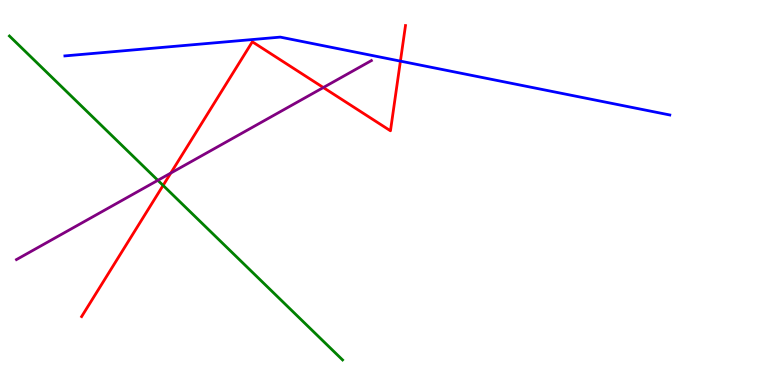[{'lines': ['blue', 'red'], 'intersections': [{'x': 5.17, 'y': 8.41}]}, {'lines': ['green', 'red'], 'intersections': [{'x': 2.1, 'y': 5.18}]}, {'lines': ['purple', 'red'], 'intersections': [{'x': 2.2, 'y': 5.5}, {'x': 4.17, 'y': 7.73}]}, {'lines': ['blue', 'green'], 'intersections': []}, {'lines': ['blue', 'purple'], 'intersections': []}, {'lines': ['green', 'purple'], 'intersections': [{'x': 2.04, 'y': 5.32}]}]